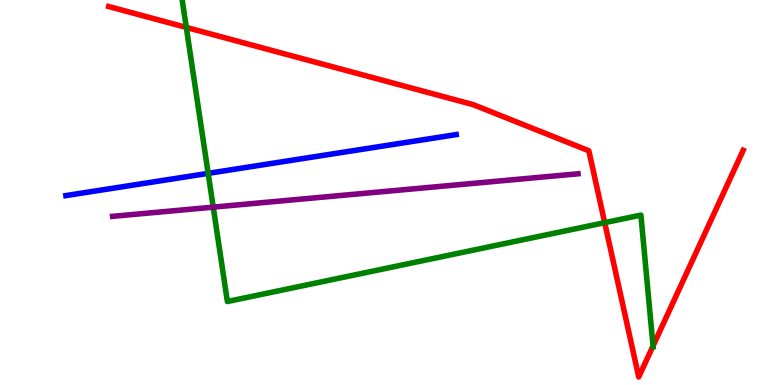[{'lines': ['blue', 'red'], 'intersections': []}, {'lines': ['green', 'red'], 'intersections': [{'x': 2.4, 'y': 9.29}, {'x': 7.8, 'y': 4.22}, {'x': 8.43, 'y': 1.01}]}, {'lines': ['purple', 'red'], 'intersections': []}, {'lines': ['blue', 'green'], 'intersections': [{'x': 2.69, 'y': 5.5}]}, {'lines': ['blue', 'purple'], 'intersections': []}, {'lines': ['green', 'purple'], 'intersections': [{'x': 2.75, 'y': 4.62}]}]